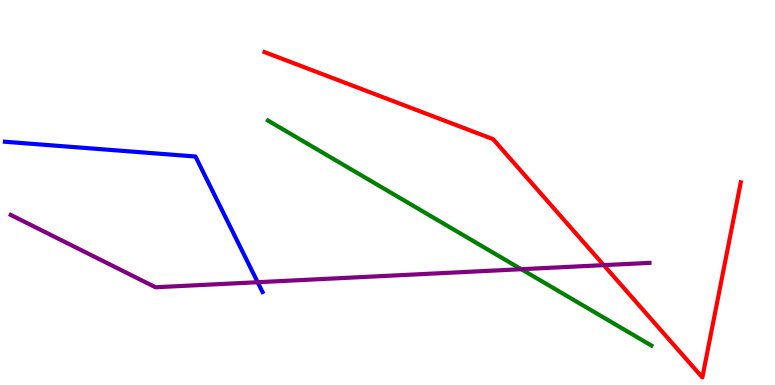[{'lines': ['blue', 'red'], 'intersections': []}, {'lines': ['green', 'red'], 'intersections': []}, {'lines': ['purple', 'red'], 'intersections': [{'x': 7.79, 'y': 3.11}]}, {'lines': ['blue', 'green'], 'intersections': []}, {'lines': ['blue', 'purple'], 'intersections': [{'x': 3.32, 'y': 2.67}]}, {'lines': ['green', 'purple'], 'intersections': [{'x': 6.73, 'y': 3.01}]}]